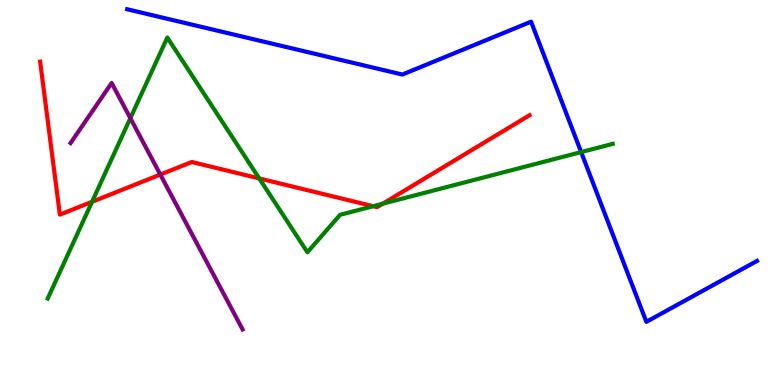[{'lines': ['blue', 'red'], 'intersections': []}, {'lines': ['green', 'red'], 'intersections': [{'x': 1.19, 'y': 4.76}, {'x': 3.34, 'y': 5.37}, {'x': 4.81, 'y': 4.64}, {'x': 4.94, 'y': 4.71}]}, {'lines': ['purple', 'red'], 'intersections': [{'x': 2.07, 'y': 5.47}]}, {'lines': ['blue', 'green'], 'intersections': [{'x': 7.5, 'y': 6.05}]}, {'lines': ['blue', 'purple'], 'intersections': []}, {'lines': ['green', 'purple'], 'intersections': [{'x': 1.68, 'y': 6.93}]}]